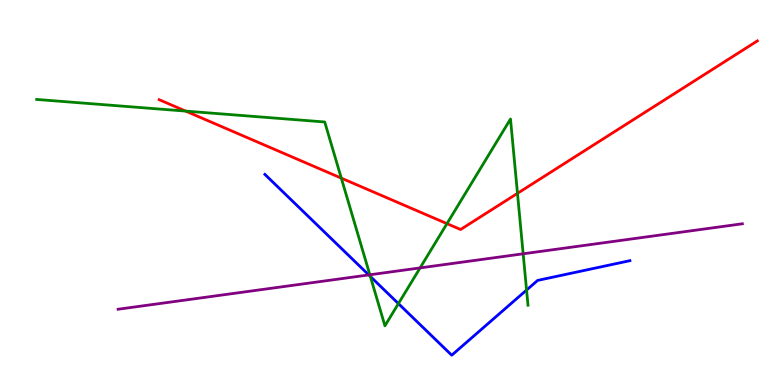[{'lines': ['blue', 'red'], 'intersections': []}, {'lines': ['green', 'red'], 'intersections': [{'x': 2.4, 'y': 7.11}, {'x': 4.4, 'y': 5.37}, {'x': 5.77, 'y': 4.19}, {'x': 6.68, 'y': 4.98}]}, {'lines': ['purple', 'red'], 'intersections': []}, {'lines': ['blue', 'green'], 'intersections': [{'x': 4.78, 'y': 2.82}, {'x': 5.14, 'y': 2.11}, {'x': 6.79, 'y': 2.47}]}, {'lines': ['blue', 'purple'], 'intersections': [{'x': 4.76, 'y': 2.86}]}, {'lines': ['green', 'purple'], 'intersections': [{'x': 4.77, 'y': 2.86}, {'x': 5.42, 'y': 3.04}, {'x': 6.75, 'y': 3.41}]}]